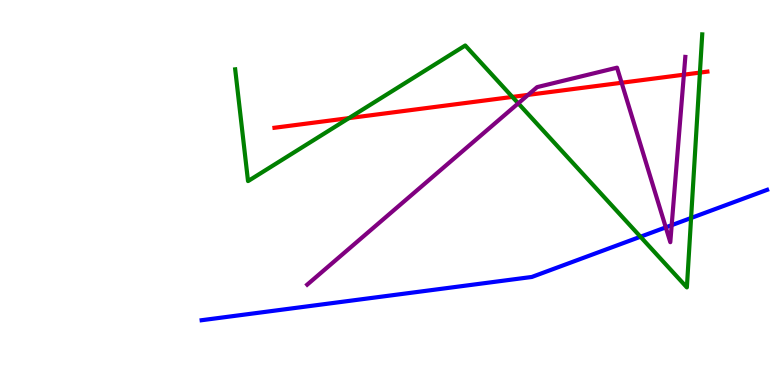[{'lines': ['blue', 'red'], 'intersections': []}, {'lines': ['green', 'red'], 'intersections': [{'x': 4.5, 'y': 6.93}, {'x': 6.61, 'y': 7.48}, {'x': 9.03, 'y': 8.11}]}, {'lines': ['purple', 'red'], 'intersections': [{'x': 6.81, 'y': 7.54}, {'x': 8.02, 'y': 7.85}, {'x': 8.82, 'y': 8.06}]}, {'lines': ['blue', 'green'], 'intersections': [{'x': 8.26, 'y': 3.85}, {'x': 8.92, 'y': 4.34}]}, {'lines': ['blue', 'purple'], 'intersections': [{'x': 8.59, 'y': 4.09}, {'x': 8.67, 'y': 4.15}]}, {'lines': ['green', 'purple'], 'intersections': [{'x': 6.69, 'y': 7.32}]}]